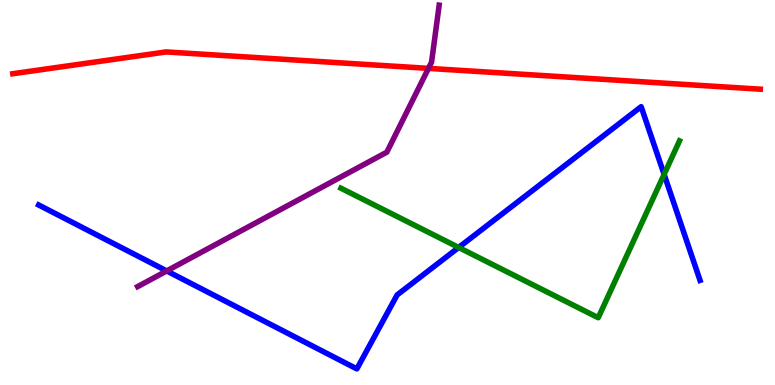[{'lines': ['blue', 'red'], 'intersections': []}, {'lines': ['green', 'red'], 'intersections': []}, {'lines': ['purple', 'red'], 'intersections': [{'x': 5.53, 'y': 8.22}]}, {'lines': ['blue', 'green'], 'intersections': [{'x': 5.92, 'y': 3.57}, {'x': 8.57, 'y': 5.47}]}, {'lines': ['blue', 'purple'], 'intersections': [{'x': 2.15, 'y': 2.96}]}, {'lines': ['green', 'purple'], 'intersections': []}]